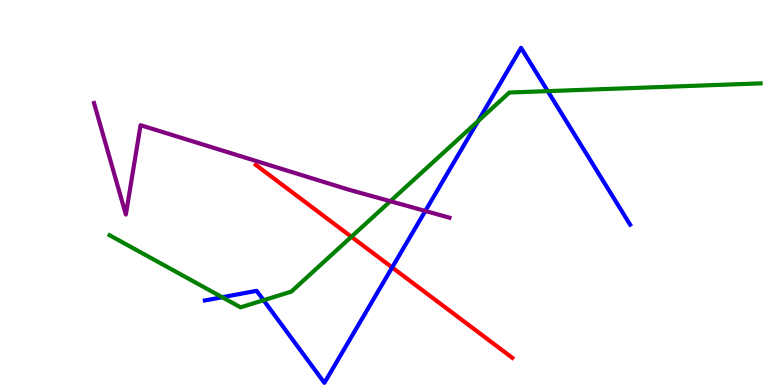[{'lines': ['blue', 'red'], 'intersections': [{'x': 5.06, 'y': 3.05}]}, {'lines': ['green', 'red'], 'intersections': [{'x': 4.53, 'y': 3.85}]}, {'lines': ['purple', 'red'], 'intersections': []}, {'lines': ['blue', 'green'], 'intersections': [{'x': 2.87, 'y': 2.28}, {'x': 3.4, 'y': 2.2}, {'x': 6.17, 'y': 6.85}, {'x': 7.07, 'y': 7.63}]}, {'lines': ['blue', 'purple'], 'intersections': [{'x': 5.49, 'y': 4.52}]}, {'lines': ['green', 'purple'], 'intersections': [{'x': 5.04, 'y': 4.77}]}]